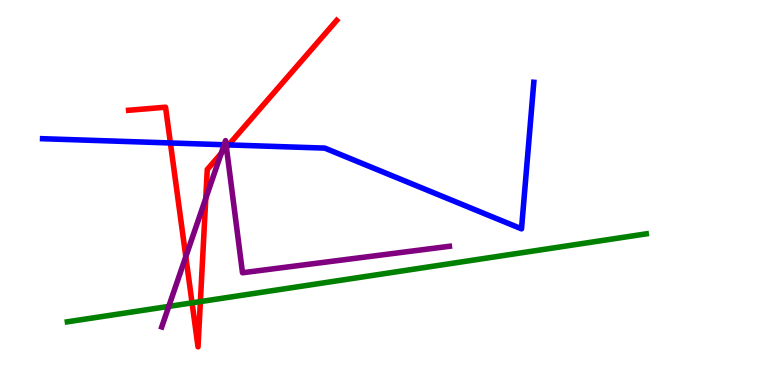[{'lines': ['blue', 'red'], 'intersections': [{'x': 2.2, 'y': 6.29}, {'x': 2.95, 'y': 6.24}]}, {'lines': ['green', 'red'], 'intersections': [{'x': 2.48, 'y': 2.13}, {'x': 2.59, 'y': 2.17}]}, {'lines': ['purple', 'red'], 'intersections': [{'x': 2.4, 'y': 3.33}, {'x': 2.66, 'y': 4.85}, {'x': 2.85, 'y': 6.01}, {'x': 2.92, 'y': 6.17}]}, {'lines': ['blue', 'green'], 'intersections': []}, {'lines': ['blue', 'purple'], 'intersections': [{'x': 2.89, 'y': 6.24}, {'x': 2.92, 'y': 6.24}]}, {'lines': ['green', 'purple'], 'intersections': [{'x': 2.18, 'y': 2.04}]}]